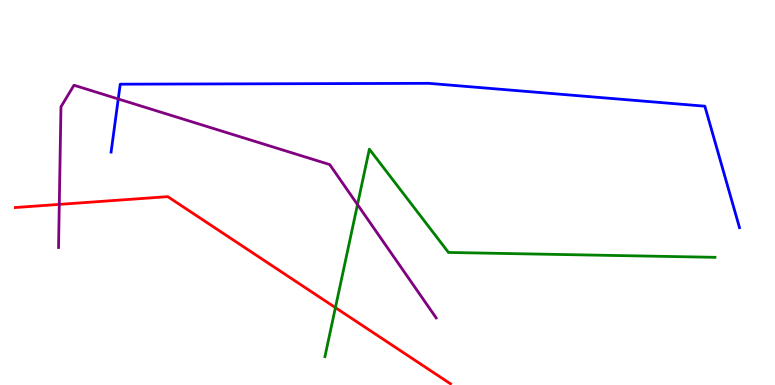[{'lines': ['blue', 'red'], 'intersections': []}, {'lines': ['green', 'red'], 'intersections': [{'x': 4.33, 'y': 2.01}]}, {'lines': ['purple', 'red'], 'intersections': [{'x': 0.765, 'y': 4.69}]}, {'lines': ['blue', 'green'], 'intersections': []}, {'lines': ['blue', 'purple'], 'intersections': [{'x': 1.53, 'y': 7.43}]}, {'lines': ['green', 'purple'], 'intersections': [{'x': 4.61, 'y': 4.69}]}]